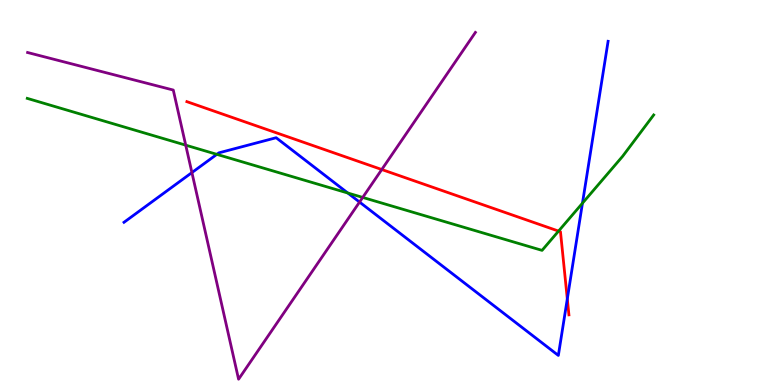[{'lines': ['blue', 'red'], 'intersections': [{'x': 7.32, 'y': 2.24}]}, {'lines': ['green', 'red'], 'intersections': [{'x': 7.21, 'y': 4.0}]}, {'lines': ['purple', 'red'], 'intersections': [{'x': 4.93, 'y': 5.6}]}, {'lines': ['blue', 'green'], 'intersections': [{'x': 2.8, 'y': 5.99}, {'x': 4.49, 'y': 4.99}, {'x': 7.52, 'y': 4.72}]}, {'lines': ['blue', 'purple'], 'intersections': [{'x': 2.48, 'y': 5.52}, {'x': 4.64, 'y': 4.75}]}, {'lines': ['green', 'purple'], 'intersections': [{'x': 2.4, 'y': 6.23}, {'x': 4.68, 'y': 4.87}]}]